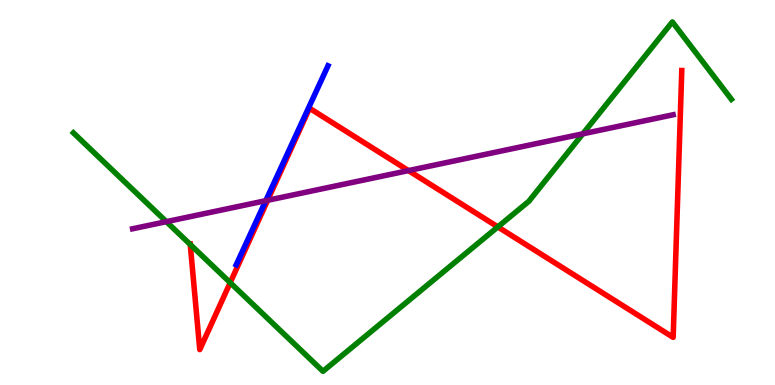[{'lines': ['blue', 'red'], 'intersections': []}, {'lines': ['green', 'red'], 'intersections': [{'x': 2.45, 'y': 3.65}, {'x': 2.97, 'y': 2.66}, {'x': 6.42, 'y': 4.11}]}, {'lines': ['purple', 'red'], 'intersections': [{'x': 3.45, 'y': 4.8}, {'x': 5.27, 'y': 5.57}]}, {'lines': ['blue', 'green'], 'intersections': []}, {'lines': ['blue', 'purple'], 'intersections': [{'x': 3.43, 'y': 4.79}]}, {'lines': ['green', 'purple'], 'intersections': [{'x': 2.15, 'y': 4.24}, {'x': 7.52, 'y': 6.52}]}]